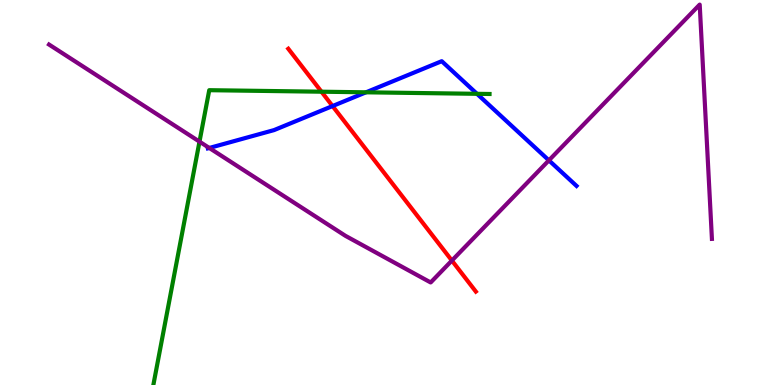[{'lines': ['blue', 'red'], 'intersections': [{'x': 4.29, 'y': 7.25}]}, {'lines': ['green', 'red'], 'intersections': [{'x': 4.15, 'y': 7.62}]}, {'lines': ['purple', 'red'], 'intersections': [{'x': 5.83, 'y': 3.23}]}, {'lines': ['blue', 'green'], 'intersections': [{'x': 4.72, 'y': 7.6}, {'x': 6.15, 'y': 7.56}]}, {'lines': ['blue', 'purple'], 'intersections': [{'x': 2.7, 'y': 6.16}, {'x': 7.08, 'y': 5.83}]}, {'lines': ['green', 'purple'], 'intersections': [{'x': 2.57, 'y': 6.32}]}]